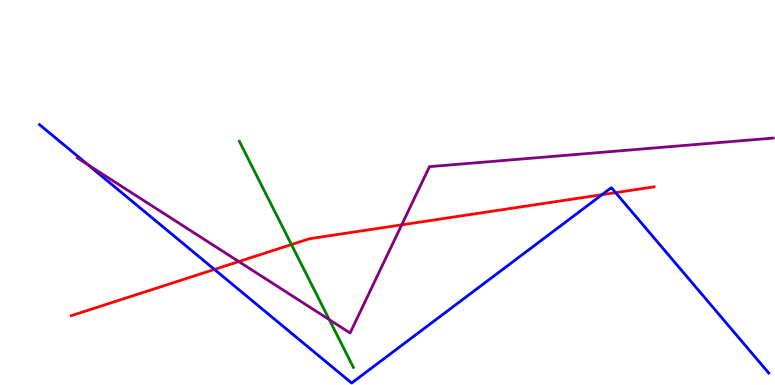[{'lines': ['blue', 'red'], 'intersections': [{'x': 2.77, 'y': 3.0}, {'x': 7.77, 'y': 4.94}, {'x': 7.94, 'y': 5.0}]}, {'lines': ['green', 'red'], 'intersections': [{'x': 3.76, 'y': 3.65}]}, {'lines': ['purple', 'red'], 'intersections': [{'x': 3.08, 'y': 3.21}, {'x': 5.18, 'y': 4.16}]}, {'lines': ['blue', 'green'], 'intersections': []}, {'lines': ['blue', 'purple'], 'intersections': [{'x': 1.14, 'y': 5.72}]}, {'lines': ['green', 'purple'], 'intersections': [{'x': 4.25, 'y': 1.7}]}]